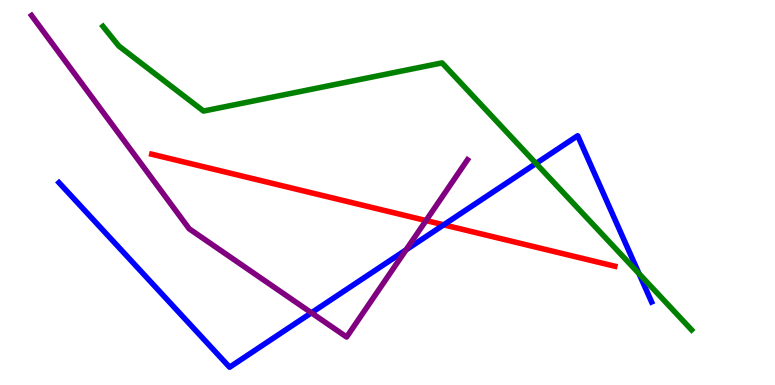[{'lines': ['blue', 'red'], 'intersections': [{'x': 5.73, 'y': 4.16}]}, {'lines': ['green', 'red'], 'intersections': []}, {'lines': ['purple', 'red'], 'intersections': [{'x': 5.5, 'y': 4.27}]}, {'lines': ['blue', 'green'], 'intersections': [{'x': 6.92, 'y': 5.75}, {'x': 8.25, 'y': 2.89}]}, {'lines': ['blue', 'purple'], 'intersections': [{'x': 4.02, 'y': 1.88}, {'x': 5.24, 'y': 3.51}]}, {'lines': ['green', 'purple'], 'intersections': []}]